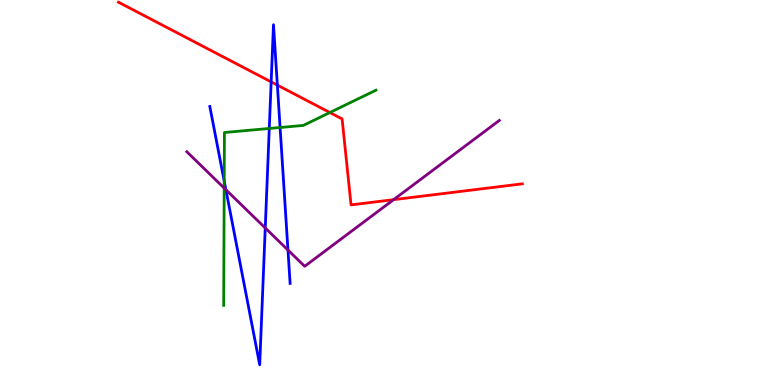[{'lines': ['blue', 'red'], 'intersections': [{'x': 3.5, 'y': 7.87}, {'x': 3.58, 'y': 7.79}]}, {'lines': ['green', 'red'], 'intersections': [{'x': 4.26, 'y': 7.08}]}, {'lines': ['purple', 'red'], 'intersections': [{'x': 5.08, 'y': 4.81}]}, {'lines': ['blue', 'green'], 'intersections': [{'x': 2.89, 'y': 5.3}, {'x': 3.47, 'y': 6.66}, {'x': 3.61, 'y': 6.69}]}, {'lines': ['blue', 'purple'], 'intersections': [{'x': 2.91, 'y': 5.07}, {'x': 3.42, 'y': 4.08}, {'x': 3.72, 'y': 3.51}]}, {'lines': ['green', 'purple'], 'intersections': [{'x': 2.89, 'y': 5.11}]}]